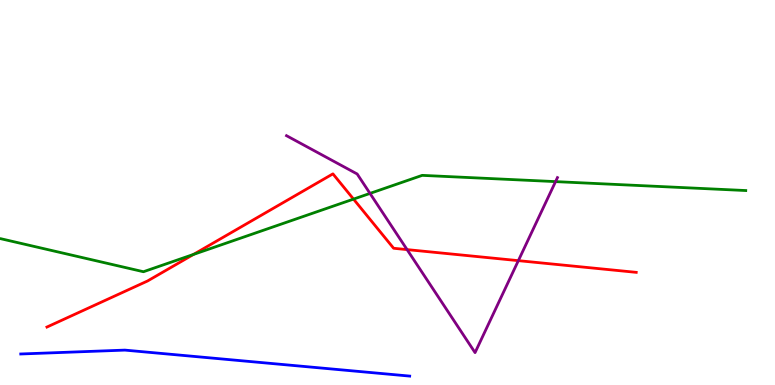[{'lines': ['blue', 'red'], 'intersections': []}, {'lines': ['green', 'red'], 'intersections': [{'x': 2.5, 'y': 3.39}, {'x': 4.56, 'y': 4.83}]}, {'lines': ['purple', 'red'], 'intersections': [{'x': 5.25, 'y': 3.52}, {'x': 6.69, 'y': 3.23}]}, {'lines': ['blue', 'green'], 'intersections': []}, {'lines': ['blue', 'purple'], 'intersections': []}, {'lines': ['green', 'purple'], 'intersections': [{'x': 4.77, 'y': 4.98}, {'x': 7.17, 'y': 5.28}]}]